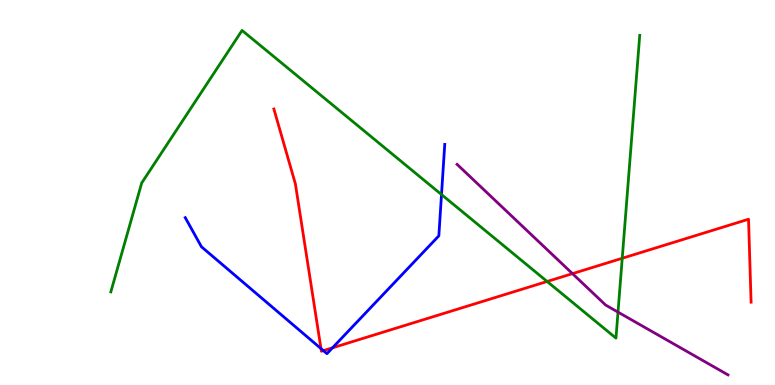[{'lines': ['blue', 'red'], 'intersections': [{'x': 4.14, 'y': 0.946}, {'x': 4.17, 'y': 0.893}, {'x': 4.29, 'y': 0.966}]}, {'lines': ['green', 'red'], 'intersections': [{'x': 7.06, 'y': 2.69}, {'x': 8.03, 'y': 3.29}]}, {'lines': ['purple', 'red'], 'intersections': [{'x': 7.39, 'y': 2.89}]}, {'lines': ['blue', 'green'], 'intersections': [{'x': 5.7, 'y': 4.95}]}, {'lines': ['blue', 'purple'], 'intersections': []}, {'lines': ['green', 'purple'], 'intersections': [{'x': 7.97, 'y': 1.89}]}]